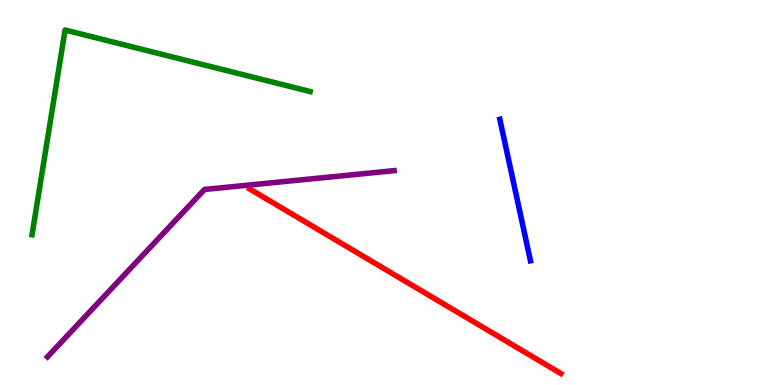[{'lines': ['blue', 'red'], 'intersections': []}, {'lines': ['green', 'red'], 'intersections': []}, {'lines': ['purple', 'red'], 'intersections': []}, {'lines': ['blue', 'green'], 'intersections': []}, {'lines': ['blue', 'purple'], 'intersections': []}, {'lines': ['green', 'purple'], 'intersections': []}]